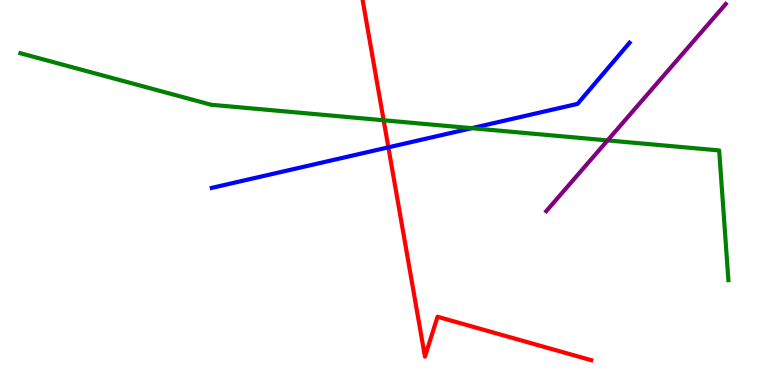[{'lines': ['blue', 'red'], 'intersections': [{'x': 5.01, 'y': 6.17}]}, {'lines': ['green', 'red'], 'intersections': [{'x': 4.95, 'y': 6.88}]}, {'lines': ['purple', 'red'], 'intersections': []}, {'lines': ['blue', 'green'], 'intersections': [{'x': 6.09, 'y': 6.67}]}, {'lines': ['blue', 'purple'], 'intersections': []}, {'lines': ['green', 'purple'], 'intersections': [{'x': 7.84, 'y': 6.35}]}]